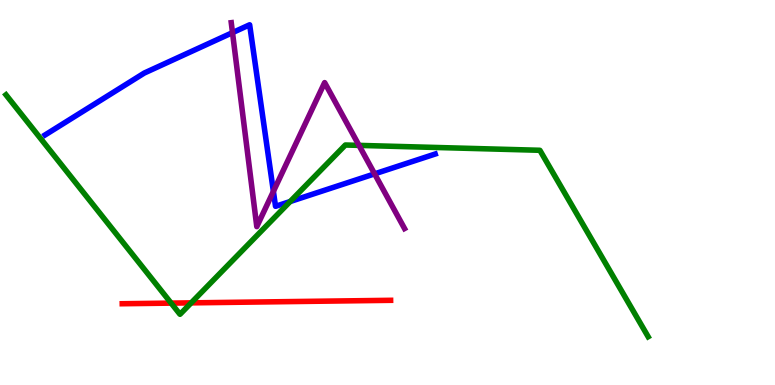[{'lines': ['blue', 'red'], 'intersections': []}, {'lines': ['green', 'red'], 'intersections': [{'x': 2.21, 'y': 2.13}, {'x': 2.47, 'y': 2.13}]}, {'lines': ['purple', 'red'], 'intersections': []}, {'lines': ['blue', 'green'], 'intersections': [{'x': 3.74, 'y': 4.77}]}, {'lines': ['blue', 'purple'], 'intersections': [{'x': 3.0, 'y': 9.15}, {'x': 3.53, 'y': 5.03}, {'x': 4.83, 'y': 5.48}]}, {'lines': ['green', 'purple'], 'intersections': [{'x': 4.63, 'y': 6.22}]}]